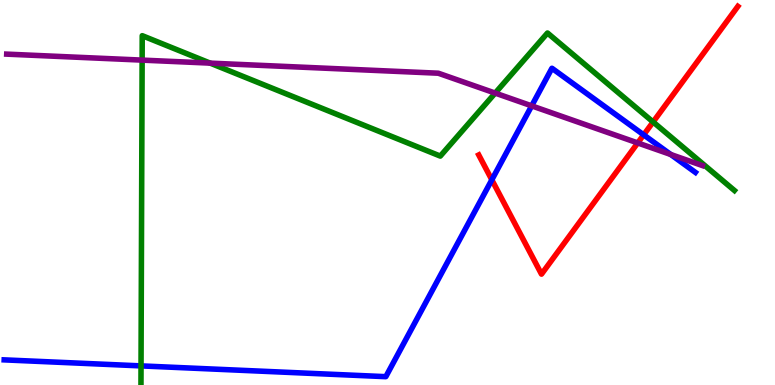[{'lines': ['blue', 'red'], 'intersections': [{'x': 6.35, 'y': 5.33}, {'x': 8.31, 'y': 6.5}]}, {'lines': ['green', 'red'], 'intersections': [{'x': 8.43, 'y': 6.83}]}, {'lines': ['purple', 'red'], 'intersections': [{'x': 8.23, 'y': 6.29}]}, {'lines': ['blue', 'green'], 'intersections': [{'x': 1.82, 'y': 0.496}]}, {'lines': ['blue', 'purple'], 'intersections': [{'x': 6.86, 'y': 7.25}, {'x': 8.65, 'y': 5.99}]}, {'lines': ['green', 'purple'], 'intersections': [{'x': 1.83, 'y': 8.44}, {'x': 2.71, 'y': 8.36}, {'x': 6.39, 'y': 7.58}]}]